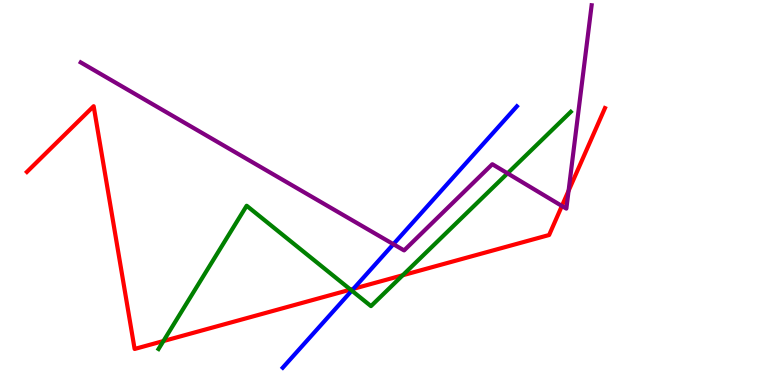[{'lines': ['blue', 'red'], 'intersections': [{'x': 4.56, 'y': 2.5}]}, {'lines': ['green', 'red'], 'intersections': [{'x': 2.11, 'y': 1.14}, {'x': 4.52, 'y': 2.48}, {'x': 5.2, 'y': 2.85}]}, {'lines': ['purple', 'red'], 'intersections': [{'x': 7.25, 'y': 4.65}, {'x': 7.34, 'y': 5.05}]}, {'lines': ['blue', 'green'], 'intersections': [{'x': 4.54, 'y': 2.45}]}, {'lines': ['blue', 'purple'], 'intersections': [{'x': 5.08, 'y': 3.66}]}, {'lines': ['green', 'purple'], 'intersections': [{'x': 6.55, 'y': 5.5}]}]